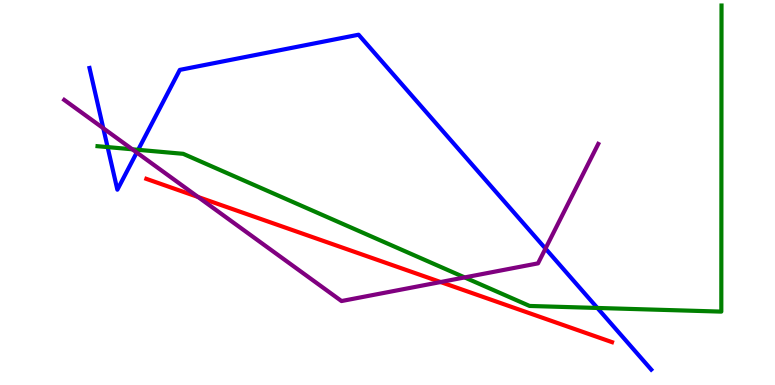[{'lines': ['blue', 'red'], 'intersections': []}, {'lines': ['green', 'red'], 'intersections': []}, {'lines': ['purple', 'red'], 'intersections': [{'x': 2.56, 'y': 4.88}, {'x': 5.69, 'y': 2.67}]}, {'lines': ['blue', 'green'], 'intersections': [{'x': 1.39, 'y': 6.18}, {'x': 1.78, 'y': 6.11}, {'x': 7.71, 'y': 2.0}]}, {'lines': ['blue', 'purple'], 'intersections': [{'x': 1.33, 'y': 6.67}, {'x': 1.76, 'y': 6.04}, {'x': 7.04, 'y': 3.54}]}, {'lines': ['green', 'purple'], 'intersections': [{'x': 1.71, 'y': 6.12}, {'x': 6.0, 'y': 2.79}]}]